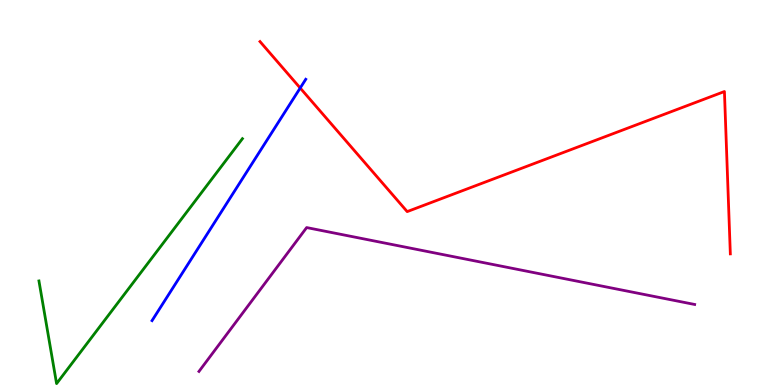[{'lines': ['blue', 'red'], 'intersections': [{'x': 3.87, 'y': 7.71}]}, {'lines': ['green', 'red'], 'intersections': []}, {'lines': ['purple', 'red'], 'intersections': []}, {'lines': ['blue', 'green'], 'intersections': []}, {'lines': ['blue', 'purple'], 'intersections': []}, {'lines': ['green', 'purple'], 'intersections': []}]